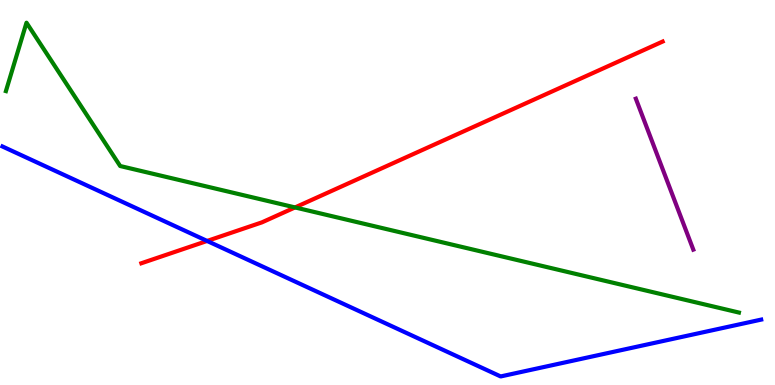[{'lines': ['blue', 'red'], 'intersections': [{'x': 2.67, 'y': 3.74}]}, {'lines': ['green', 'red'], 'intersections': [{'x': 3.81, 'y': 4.61}]}, {'lines': ['purple', 'red'], 'intersections': []}, {'lines': ['blue', 'green'], 'intersections': []}, {'lines': ['blue', 'purple'], 'intersections': []}, {'lines': ['green', 'purple'], 'intersections': []}]